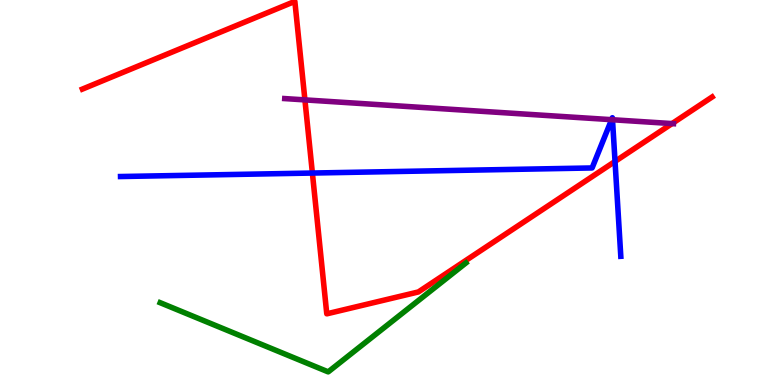[{'lines': ['blue', 'red'], 'intersections': [{'x': 4.03, 'y': 5.51}, {'x': 7.94, 'y': 5.81}]}, {'lines': ['green', 'red'], 'intersections': []}, {'lines': ['purple', 'red'], 'intersections': [{'x': 3.93, 'y': 7.41}, {'x': 8.67, 'y': 6.79}]}, {'lines': ['blue', 'green'], 'intersections': []}, {'lines': ['blue', 'purple'], 'intersections': [{'x': 7.89, 'y': 6.89}, {'x': 7.9, 'y': 6.89}]}, {'lines': ['green', 'purple'], 'intersections': []}]